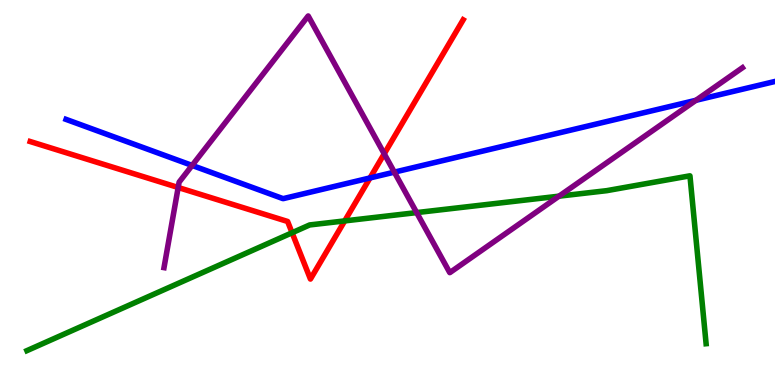[{'lines': ['blue', 'red'], 'intersections': [{'x': 4.77, 'y': 5.38}]}, {'lines': ['green', 'red'], 'intersections': [{'x': 3.77, 'y': 3.95}, {'x': 4.45, 'y': 4.26}]}, {'lines': ['purple', 'red'], 'intersections': [{'x': 2.3, 'y': 5.13}, {'x': 4.96, 'y': 6.0}]}, {'lines': ['blue', 'green'], 'intersections': []}, {'lines': ['blue', 'purple'], 'intersections': [{'x': 2.48, 'y': 5.7}, {'x': 5.09, 'y': 5.53}, {'x': 8.98, 'y': 7.39}]}, {'lines': ['green', 'purple'], 'intersections': [{'x': 5.38, 'y': 4.48}, {'x': 7.21, 'y': 4.9}]}]